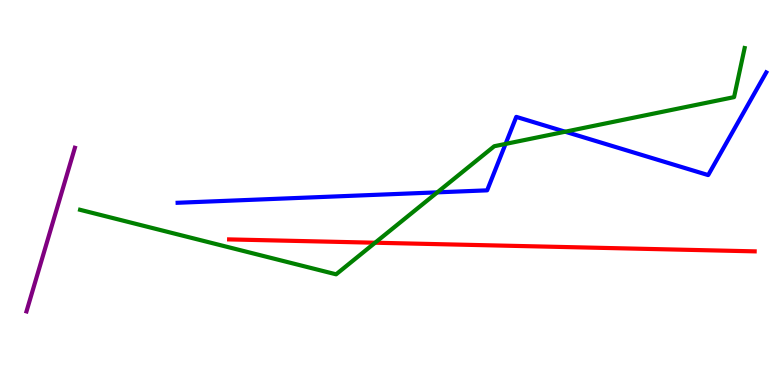[{'lines': ['blue', 'red'], 'intersections': []}, {'lines': ['green', 'red'], 'intersections': [{'x': 4.84, 'y': 3.7}]}, {'lines': ['purple', 'red'], 'intersections': []}, {'lines': ['blue', 'green'], 'intersections': [{'x': 5.64, 'y': 5.0}, {'x': 6.52, 'y': 6.26}, {'x': 7.29, 'y': 6.58}]}, {'lines': ['blue', 'purple'], 'intersections': []}, {'lines': ['green', 'purple'], 'intersections': []}]